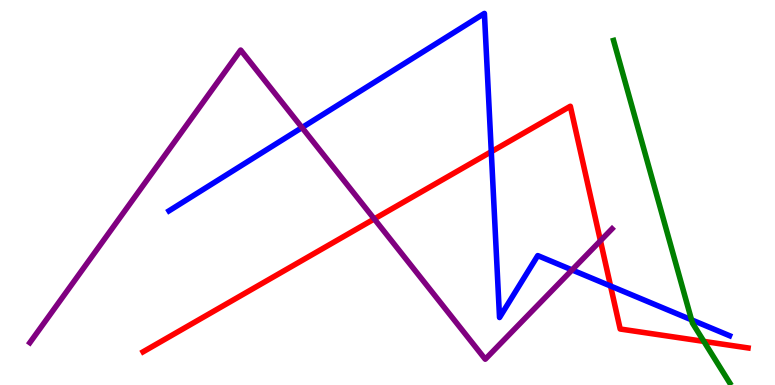[{'lines': ['blue', 'red'], 'intersections': [{'x': 6.34, 'y': 6.06}, {'x': 7.88, 'y': 2.57}]}, {'lines': ['green', 'red'], 'intersections': [{'x': 9.08, 'y': 1.13}]}, {'lines': ['purple', 'red'], 'intersections': [{'x': 4.83, 'y': 4.31}, {'x': 7.75, 'y': 3.75}]}, {'lines': ['blue', 'green'], 'intersections': [{'x': 8.92, 'y': 1.69}]}, {'lines': ['blue', 'purple'], 'intersections': [{'x': 3.9, 'y': 6.69}, {'x': 7.38, 'y': 2.99}]}, {'lines': ['green', 'purple'], 'intersections': []}]